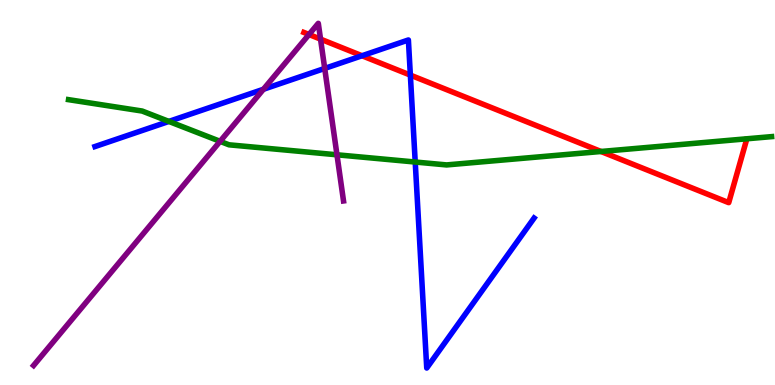[{'lines': ['blue', 'red'], 'intersections': [{'x': 4.67, 'y': 8.55}, {'x': 5.29, 'y': 8.05}]}, {'lines': ['green', 'red'], 'intersections': [{'x': 7.75, 'y': 6.07}]}, {'lines': ['purple', 'red'], 'intersections': [{'x': 3.99, 'y': 9.1}, {'x': 4.14, 'y': 8.98}]}, {'lines': ['blue', 'green'], 'intersections': [{'x': 2.18, 'y': 6.85}, {'x': 5.36, 'y': 5.79}]}, {'lines': ['blue', 'purple'], 'intersections': [{'x': 3.4, 'y': 7.68}, {'x': 4.19, 'y': 8.22}]}, {'lines': ['green', 'purple'], 'intersections': [{'x': 2.84, 'y': 6.33}, {'x': 4.35, 'y': 5.98}]}]